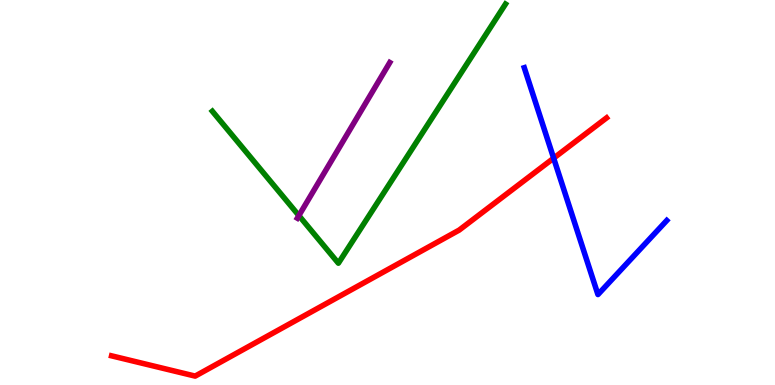[{'lines': ['blue', 'red'], 'intersections': [{'x': 7.14, 'y': 5.89}]}, {'lines': ['green', 'red'], 'intersections': []}, {'lines': ['purple', 'red'], 'intersections': []}, {'lines': ['blue', 'green'], 'intersections': []}, {'lines': ['blue', 'purple'], 'intersections': []}, {'lines': ['green', 'purple'], 'intersections': [{'x': 3.86, 'y': 4.4}]}]